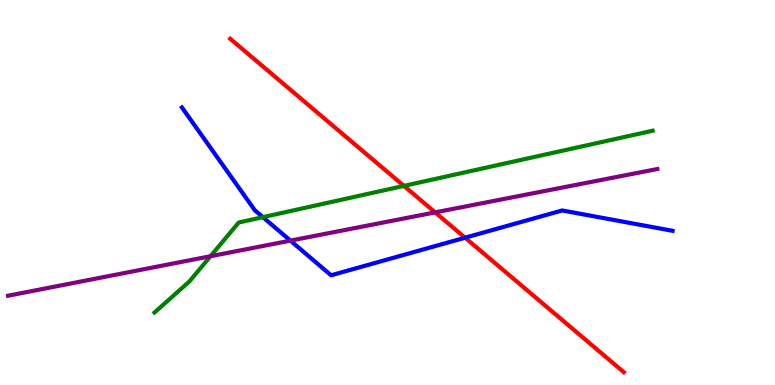[{'lines': ['blue', 'red'], 'intersections': [{'x': 6.0, 'y': 3.83}]}, {'lines': ['green', 'red'], 'intersections': [{'x': 5.21, 'y': 5.17}]}, {'lines': ['purple', 'red'], 'intersections': [{'x': 5.62, 'y': 4.48}]}, {'lines': ['blue', 'green'], 'intersections': [{'x': 3.39, 'y': 4.36}]}, {'lines': ['blue', 'purple'], 'intersections': [{'x': 3.75, 'y': 3.75}]}, {'lines': ['green', 'purple'], 'intersections': [{'x': 2.72, 'y': 3.34}]}]